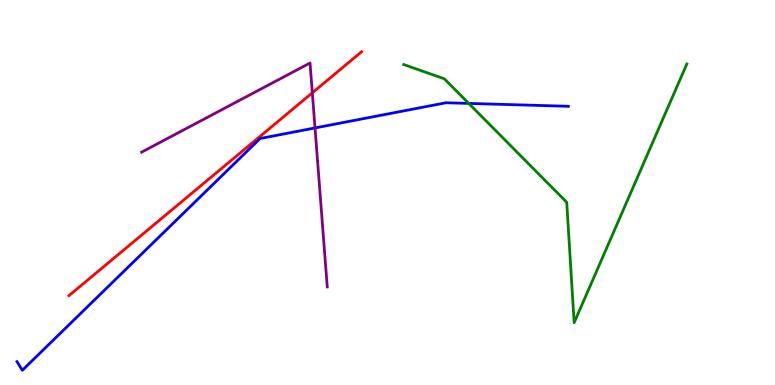[{'lines': ['blue', 'red'], 'intersections': []}, {'lines': ['green', 'red'], 'intersections': []}, {'lines': ['purple', 'red'], 'intersections': [{'x': 4.03, 'y': 7.59}]}, {'lines': ['blue', 'green'], 'intersections': [{'x': 6.05, 'y': 7.31}]}, {'lines': ['blue', 'purple'], 'intersections': [{'x': 4.06, 'y': 6.68}]}, {'lines': ['green', 'purple'], 'intersections': []}]